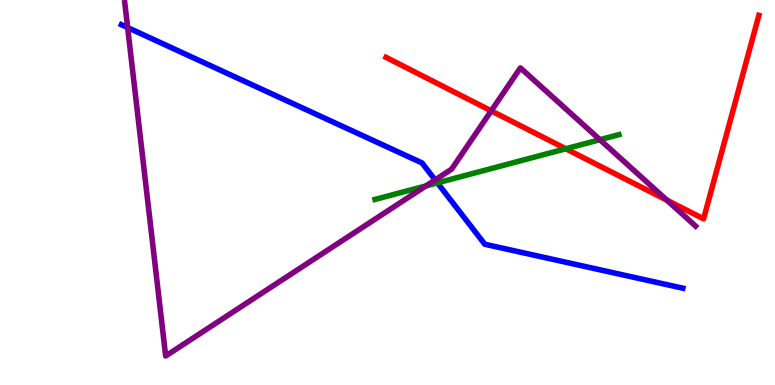[{'lines': ['blue', 'red'], 'intersections': []}, {'lines': ['green', 'red'], 'intersections': [{'x': 7.3, 'y': 6.14}]}, {'lines': ['purple', 'red'], 'intersections': [{'x': 6.34, 'y': 7.12}, {'x': 8.61, 'y': 4.8}]}, {'lines': ['blue', 'green'], 'intersections': [{'x': 5.64, 'y': 5.25}]}, {'lines': ['blue', 'purple'], 'intersections': [{'x': 1.65, 'y': 9.28}, {'x': 5.61, 'y': 5.33}]}, {'lines': ['green', 'purple'], 'intersections': [{'x': 5.5, 'y': 5.17}, {'x': 7.74, 'y': 6.37}]}]